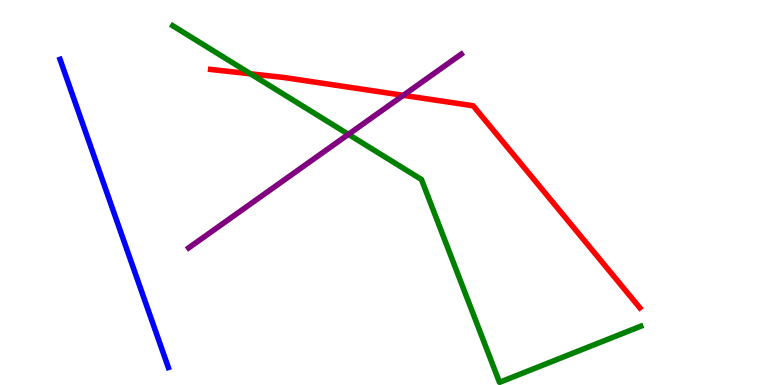[{'lines': ['blue', 'red'], 'intersections': []}, {'lines': ['green', 'red'], 'intersections': [{'x': 3.23, 'y': 8.08}]}, {'lines': ['purple', 'red'], 'intersections': [{'x': 5.2, 'y': 7.52}]}, {'lines': ['blue', 'green'], 'intersections': []}, {'lines': ['blue', 'purple'], 'intersections': []}, {'lines': ['green', 'purple'], 'intersections': [{'x': 4.5, 'y': 6.51}]}]